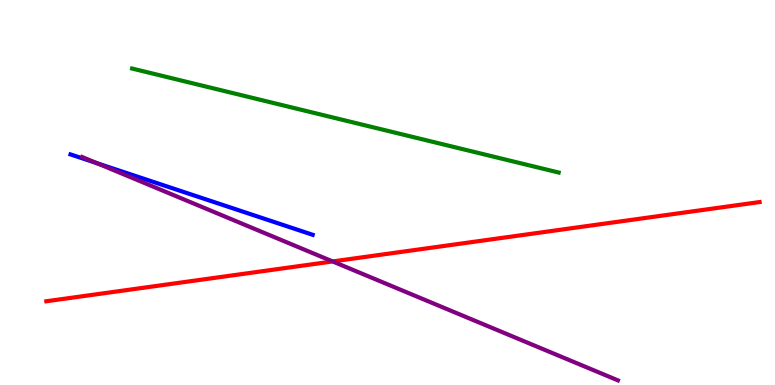[{'lines': ['blue', 'red'], 'intersections': []}, {'lines': ['green', 'red'], 'intersections': []}, {'lines': ['purple', 'red'], 'intersections': [{'x': 4.29, 'y': 3.21}]}, {'lines': ['blue', 'green'], 'intersections': []}, {'lines': ['blue', 'purple'], 'intersections': [{'x': 1.25, 'y': 5.76}]}, {'lines': ['green', 'purple'], 'intersections': []}]